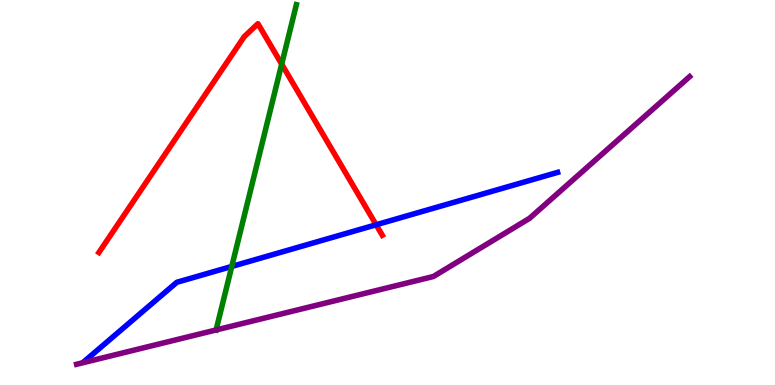[{'lines': ['blue', 'red'], 'intersections': [{'x': 4.85, 'y': 4.16}]}, {'lines': ['green', 'red'], 'intersections': [{'x': 3.63, 'y': 8.33}]}, {'lines': ['purple', 'red'], 'intersections': []}, {'lines': ['blue', 'green'], 'intersections': [{'x': 2.99, 'y': 3.08}]}, {'lines': ['blue', 'purple'], 'intersections': []}, {'lines': ['green', 'purple'], 'intersections': [{'x': 2.79, 'y': 1.43}]}]